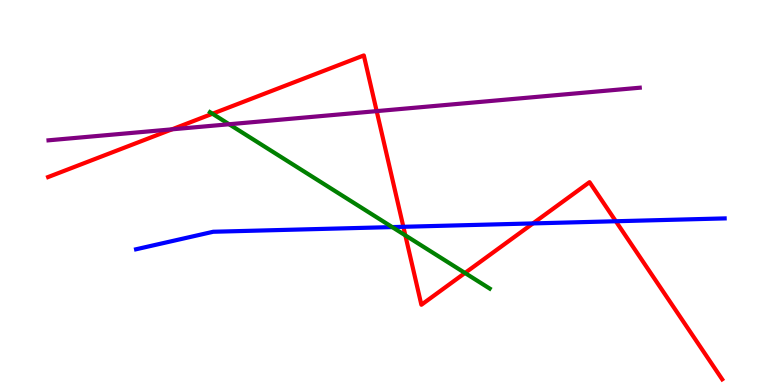[{'lines': ['blue', 'red'], 'intersections': [{'x': 5.2, 'y': 4.11}, {'x': 6.88, 'y': 4.2}, {'x': 7.95, 'y': 4.25}]}, {'lines': ['green', 'red'], 'intersections': [{'x': 2.74, 'y': 7.05}, {'x': 5.23, 'y': 3.89}, {'x': 6.0, 'y': 2.91}]}, {'lines': ['purple', 'red'], 'intersections': [{'x': 2.22, 'y': 6.64}, {'x': 4.86, 'y': 7.11}]}, {'lines': ['blue', 'green'], 'intersections': [{'x': 5.06, 'y': 4.1}]}, {'lines': ['blue', 'purple'], 'intersections': []}, {'lines': ['green', 'purple'], 'intersections': [{'x': 2.96, 'y': 6.77}]}]